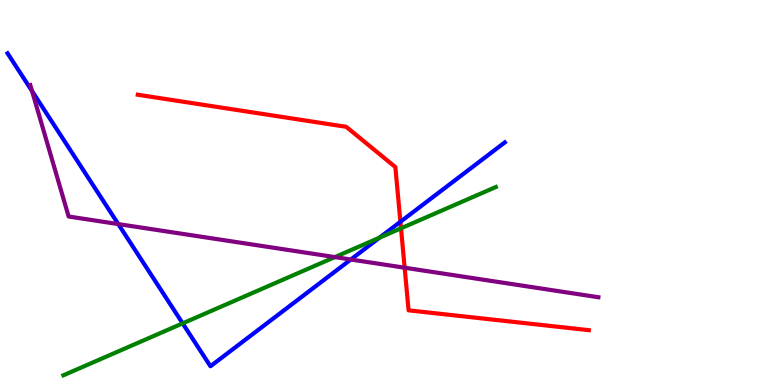[{'lines': ['blue', 'red'], 'intersections': [{'x': 5.17, 'y': 4.24}]}, {'lines': ['green', 'red'], 'intersections': [{'x': 5.17, 'y': 4.07}]}, {'lines': ['purple', 'red'], 'intersections': [{'x': 5.22, 'y': 3.05}]}, {'lines': ['blue', 'green'], 'intersections': [{'x': 2.36, 'y': 1.6}, {'x': 4.9, 'y': 3.83}]}, {'lines': ['blue', 'purple'], 'intersections': [{'x': 0.414, 'y': 7.63}, {'x': 1.53, 'y': 4.18}, {'x': 4.53, 'y': 3.26}]}, {'lines': ['green', 'purple'], 'intersections': [{'x': 4.32, 'y': 3.32}]}]